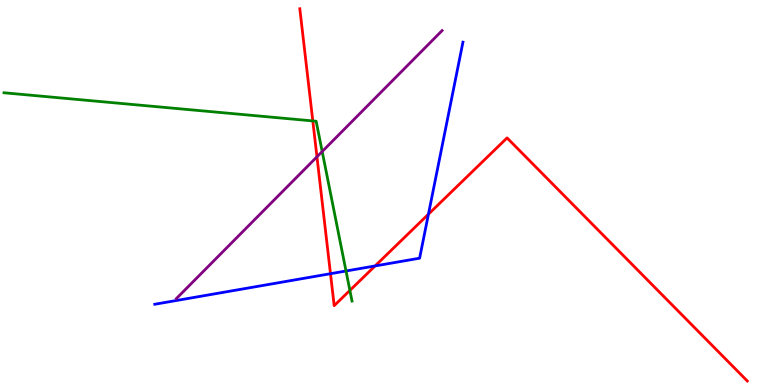[{'lines': ['blue', 'red'], 'intersections': [{'x': 4.26, 'y': 2.89}, {'x': 4.84, 'y': 3.09}, {'x': 5.53, 'y': 4.44}]}, {'lines': ['green', 'red'], 'intersections': [{'x': 4.04, 'y': 6.86}, {'x': 4.51, 'y': 2.46}]}, {'lines': ['purple', 'red'], 'intersections': [{'x': 4.09, 'y': 5.93}]}, {'lines': ['blue', 'green'], 'intersections': [{'x': 4.46, 'y': 2.96}]}, {'lines': ['blue', 'purple'], 'intersections': []}, {'lines': ['green', 'purple'], 'intersections': [{'x': 4.16, 'y': 6.06}]}]